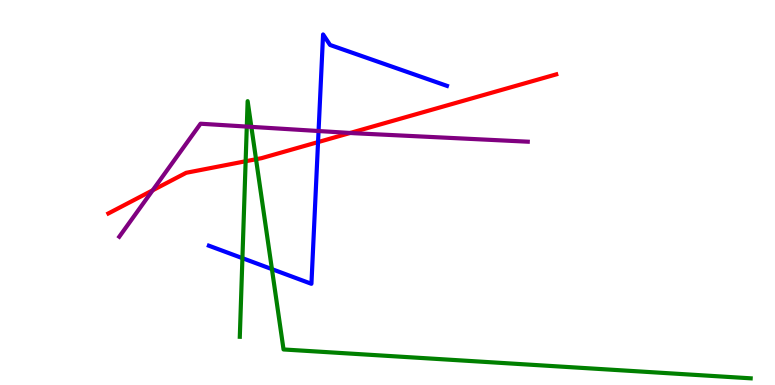[{'lines': ['blue', 'red'], 'intersections': [{'x': 4.1, 'y': 6.31}]}, {'lines': ['green', 'red'], 'intersections': [{'x': 3.17, 'y': 5.81}, {'x': 3.3, 'y': 5.86}]}, {'lines': ['purple', 'red'], 'intersections': [{'x': 1.97, 'y': 5.06}, {'x': 4.52, 'y': 6.55}]}, {'lines': ['blue', 'green'], 'intersections': [{'x': 3.13, 'y': 3.29}, {'x': 3.51, 'y': 3.01}]}, {'lines': ['blue', 'purple'], 'intersections': [{'x': 4.11, 'y': 6.6}]}, {'lines': ['green', 'purple'], 'intersections': [{'x': 3.18, 'y': 6.71}, {'x': 3.24, 'y': 6.7}]}]